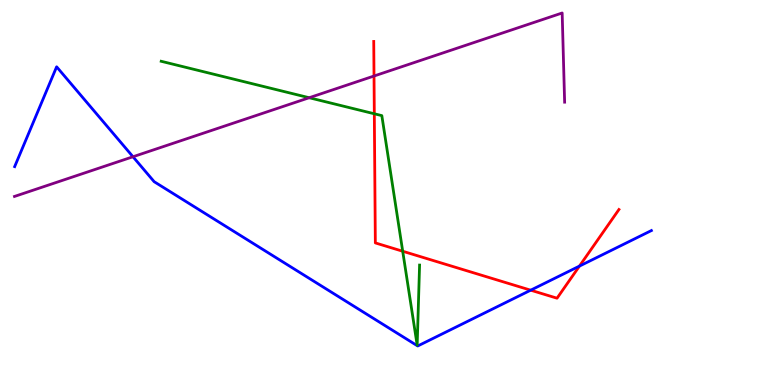[{'lines': ['blue', 'red'], 'intersections': [{'x': 6.85, 'y': 2.46}, {'x': 7.48, 'y': 3.09}]}, {'lines': ['green', 'red'], 'intersections': [{'x': 4.83, 'y': 7.04}, {'x': 5.2, 'y': 3.47}]}, {'lines': ['purple', 'red'], 'intersections': [{'x': 4.83, 'y': 8.03}]}, {'lines': ['blue', 'green'], 'intersections': []}, {'lines': ['blue', 'purple'], 'intersections': [{'x': 1.72, 'y': 5.93}]}, {'lines': ['green', 'purple'], 'intersections': [{'x': 3.99, 'y': 7.46}]}]